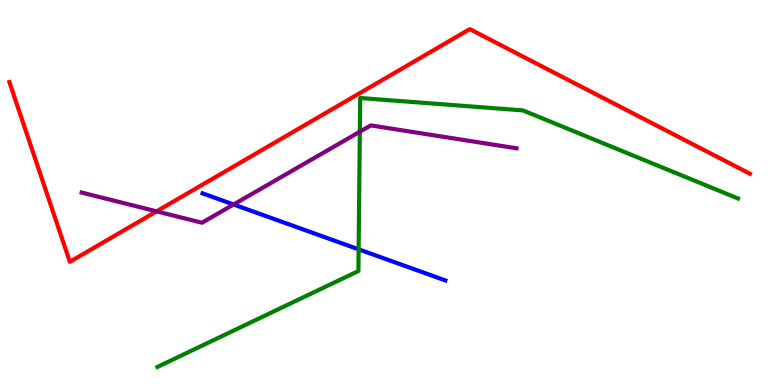[{'lines': ['blue', 'red'], 'intersections': []}, {'lines': ['green', 'red'], 'intersections': []}, {'lines': ['purple', 'red'], 'intersections': [{'x': 2.02, 'y': 4.51}]}, {'lines': ['blue', 'green'], 'intersections': [{'x': 4.63, 'y': 3.52}]}, {'lines': ['blue', 'purple'], 'intersections': [{'x': 3.01, 'y': 4.69}]}, {'lines': ['green', 'purple'], 'intersections': [{'x': 4.64, 'y': 6.58}]}]